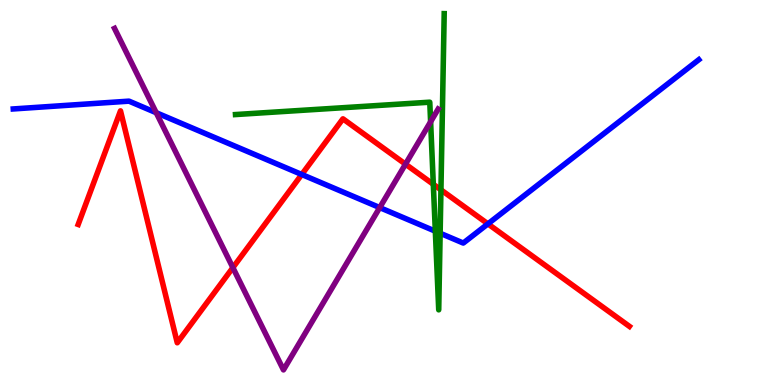[{'lines': ['blue', 'red'], 'intersections': [{'x': 3.89, 'y': 5.47}, {'x': 6.3, 'y': 4.19}]}, {'lines': ['green', 'red'], 'intersections': [{'x': 5.59, 'y': 5.21}, {'x': 5.69, 'y': 5.07}]}, {'lines': ['purple', 'red'], 'intersections': [{'x': 3.0, 'y': 3.05}, {'x': 5.23, 'y': 5.74}]}, {'lines': ['blue', 'green'], 'intersections': [{'x': 5.62, 'y': 3.99}, {'x': 5.68, 'y': 3.94}]}, {'lines': ['blue', 'purple'], 'intersections': [{'x': 2.02, 'y': 7.07}, {'x': 4.9, 'y': 4.61}]}, {'lines': ['green', 'purple'], 'intersections': [{'x': 5.56, 'y': 6.84}]}]